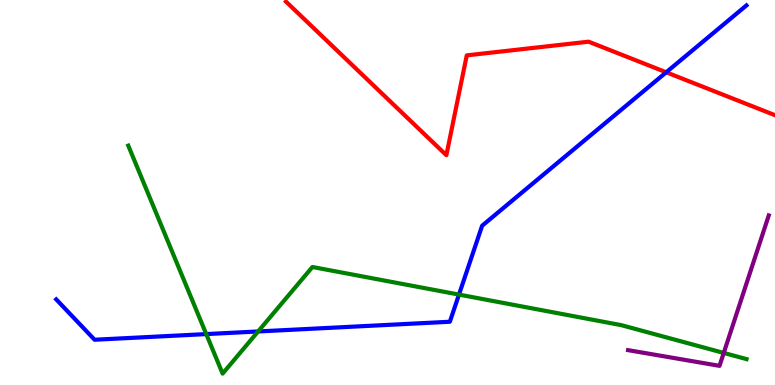[{'lines': ['blue', 'red'], 'intersections': [{'x': 8.6, 'y': 8.12}]}, {'lines': ['green', 'red'], 'intersections': []}, {'lines': ['purple', 'red'], 'intersections': []}, {'lines': ['blue', 'green'], 'intersections': [{'x': 2.66, 'y': 1.32}, {'x': 3.33, 'y': 1.39}, {'x': 5.92, 'y': 2.35}]}, {'lines': ['blue', 'purple'], 'intersections': []}, {'lines': ['green', 'purple'], 'intersections': [{'x': 9.34, 'y': 0.833}]}]